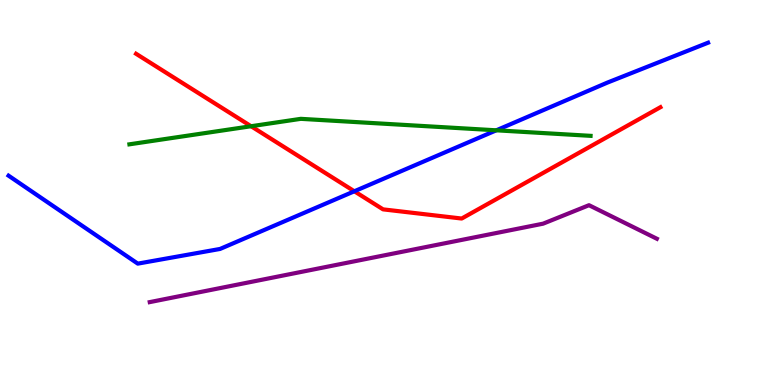[{'lines': ['blue', 'red'], 'intersections': [{'x': 4.57, 'y': 5.03}]}, {'lines': ['green', 'red'], 'intersections': [{'x': 3.24, 'y': 6.72}]}, {'lines': ['purple', 'red'], 'intersections': []}, {'lines': ['blue', 'green'], 'intersections': [{'x': 6.4, 'y': 6.62}]}, {'lines': ['blue', 'purple'], 'intersections': []}, {'lines': ['green', 'purple'], 'intersections': []}]